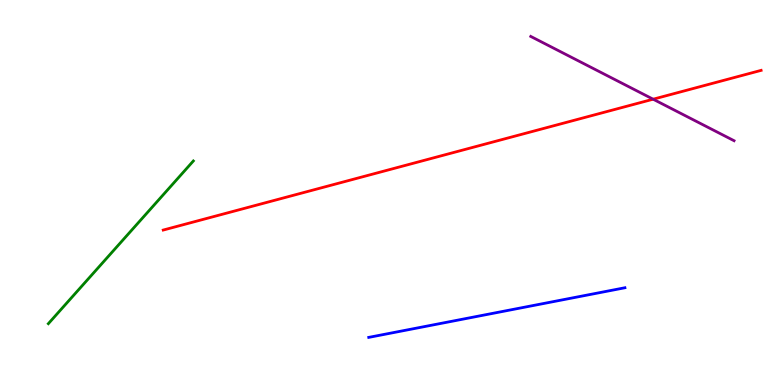[{'lines': ['blue', 'red'], 'intersections': []}, {'lines': ['green', 'red'], 'intersections': []}, {'lines': ['purple', 'red'], 'intersections': [{'x': 8.43, 'y': 7.42}]}, {'lines': ['blue', 'green'], 'intersections': []}, {'lines': ['blue', 'purple'], 'intersections': []}, {'lines': ['green', 'purple'], 'intersections': []}]